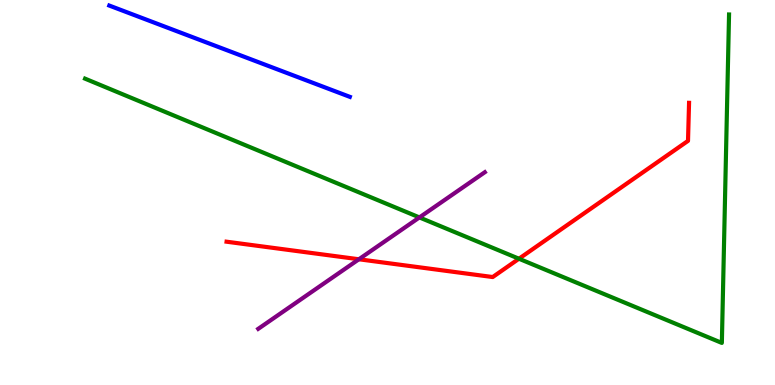[{'lines': ['blue', 'red'], 'intersections': []}, {'lines': ['green', 'red'], 'intersections': [{'x': 6.7, 'y': 3.28}]}, {'lines': ['purple', 'red'], 'intersections': [{'x': 4.63, 'y': 3.27}]}, {'lines': ['blue', 'green'], 'intersections': []}, {'lines': ['blue', 'purple'], 'intersections': []}, {'lines': ['green', 'purple'], 'intersections': [{'x': 5.41, 'y': 4.35}]}]